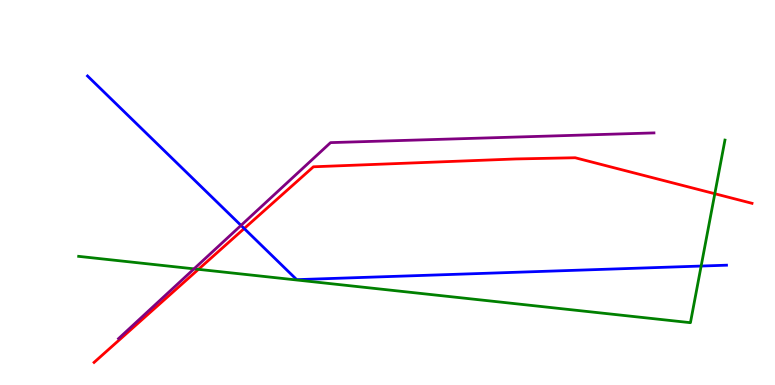[{'lines': ['blue', 'red'], 'intersections': [{'x': 3.15, 'y': 4.06}]}, {'lines': ['green', 'red'], 'intersections': [{'x': 2.56, 'y': 3.0}, {'x': 9.22, 'y': 4.97}]}, {'lines': ['purple', 'red'], 'intersections': []}, {'lines': ['blue', 'green'], 'intersections': [{'x': 9.05, 'y': 3.09}]}, {'lines': ['blue', 'purple'], 'intersections': [{'x': 3.11, 'y': 4.15}]}, {'lines': ['green', 'purple'], 'intersections': [{'x': 2.5, 'y': 3.02}]}]